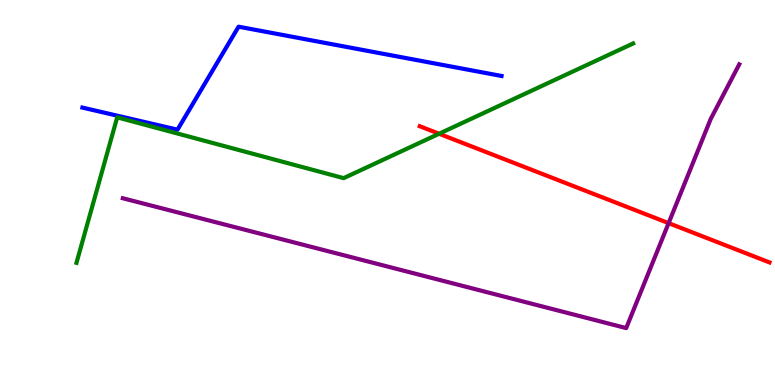[{'lines': ['blue', 'red'], 'intersections': []}, {'lines': ['green', 'red'], 'intersections': [{'x': 5.67, 'y': 6.53}]}, {'lines': ['purple', 'red'], 'intersections': [{'x': 8.63, 'y': 4.2}]}, {'lines': ['blue', 'green'], 'intersections': []}, {'lines': ['blue', 'purple'], 'intersections': []}, {'lines': ['green', 'purple'], 'intersections': []}]